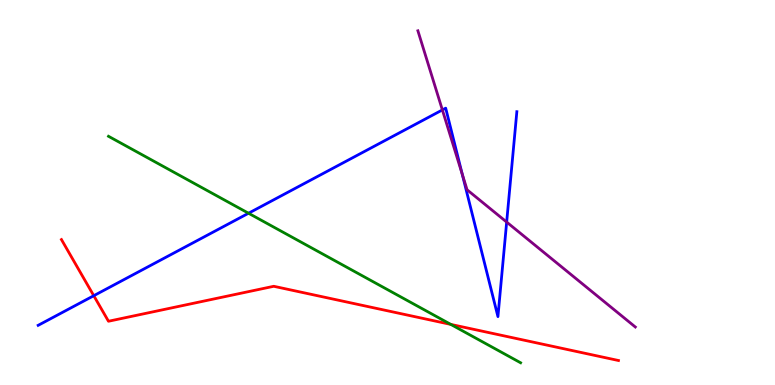[{'lines': ['blue', 'red'], 'intersections': [{'x': 1.21, 'y': 2.32}]}, {'lines': ['green', 'red'], 'intersections': [{'x': 5.82, 'y': 1.57}]}, {'lines': ['purple', 'red'], 'intersections': []}, {'lines': ['blue', 'green'], 'intersections': [{'x': 3.21, 'y': 4.46}]}, {'lines': ['blue', 'purple'], 'intersections': [{'x': 5.71, 'y': 7.14}, {'x': 5.96, 'y': 5.48}, {'x': 6.54, 'y': 4.23}]}, {'lines': ['green', 'purple'], 'intersections': []}]